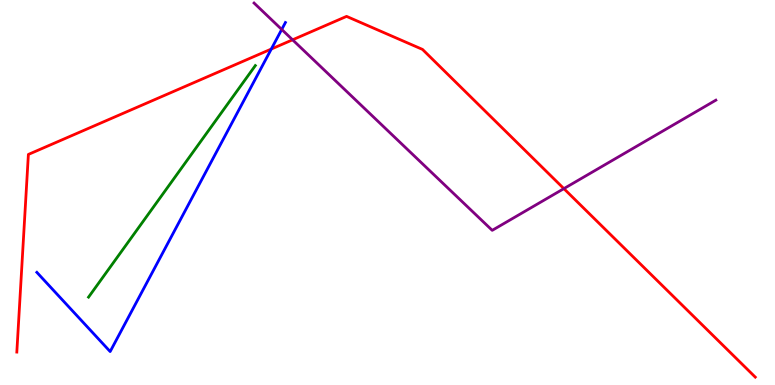[{'lines': ['blue', 'red'], 'intersections': [{'x': 3.5, 'y': 8.73}]}, {'lines': ['green', 'red'], 'intersections': []}, {'lines': ['purple', 'red'], 'intersections': [{'x': 3.78, 'y': 8.97}, {'x': 7.28, 'y': 5.1}]}, {'lines': ['blue', 'green'], 'intersections': []}, {'lines': ['blue', 'purple'], 'intersections': [{'x': 3.64, 'y': 9.24}]}, {'lines': ['green', 'purple'], 'intersections': []}]